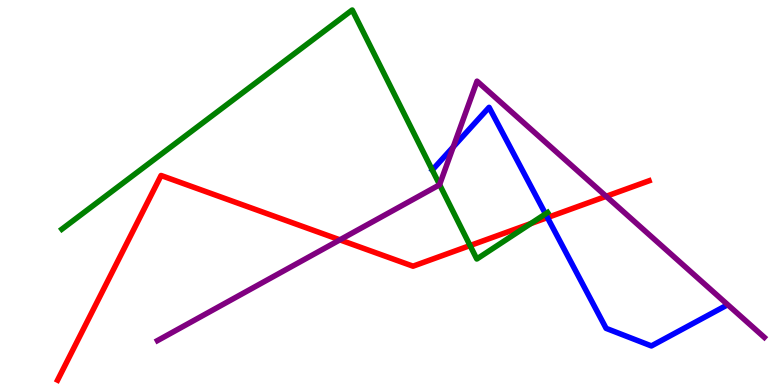[{'lines': ['blue', 'red'], 'intersections': [{'x': 7.06, 'y': 4.35}]}, {'lines': ['green', 'red'], 'intersections': [{'x': 6.07, 'y': 3.62}, {'x': 6.85, 'y': 4.19}]}, {'lines': ['purple', 'red'], 'intersections': [{'x': 4.39, 'y': 3.77}, {'x': 7.82, 'y': 4.9}]}, {'lines': ['blue', 'green'], 'intersections': [{'x': 5.58, 'y': 5.58}, {'x': 7.04, 'y': 4.44}]}, {'lines': ['blue', 'purple'], 'intersections': [{'x': 5.85, 'y': 6.18}]}, {'lines': ['green', 'purple'], 'intersections': [{'x': 5.67, 'y': 5.2}]}]